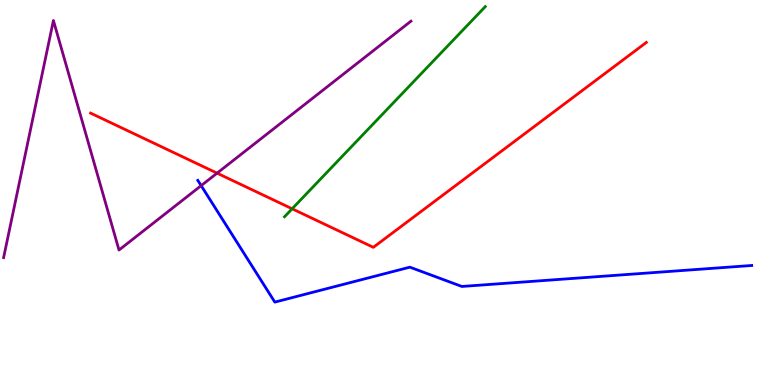[{'lines': ['blue', 'red'], 'intersections': []}, {'lines': ['green', 'red'], 'intersections': [{'x': 3.77, 'y': 4.58}]}, {'lines': ['purple', 'red'], 'intersections': [{'x': 2.8, 'y': 5.5}]}, {'lines': ['blue', 'green'], 'intersections': []}, {'lines': ['blue', 'purple'], 'intersections': [{'x': 2.6, 'y': 5.18}]}, {'lines': ['green', 'purple'], 'intersections': []}]